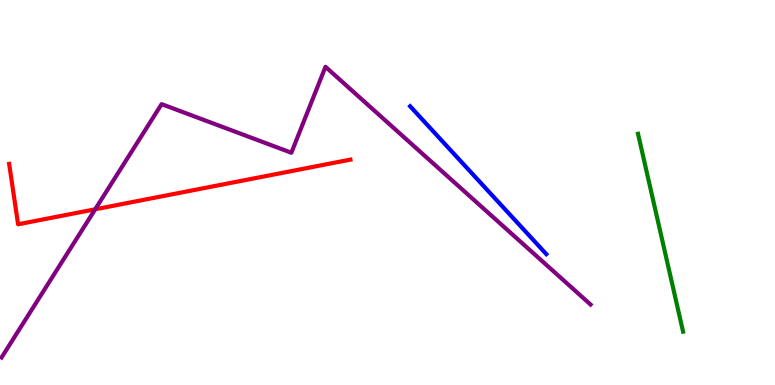[{'lines': ['blue', 'red'], 'intersections': []}, {'lines': ['green', 'red'], 'intersections': []}, {'lines': ['purple', 'red'], 'intersections': [{'x': 1.23, 'y': 4.56}]}, {'lines': ['blue', 'green'], 'intersections': []}, {'lines': ['blue', 'purple'], 'intersections': []}, {'lines': ['green', 'purple'], 'intersections': []}]